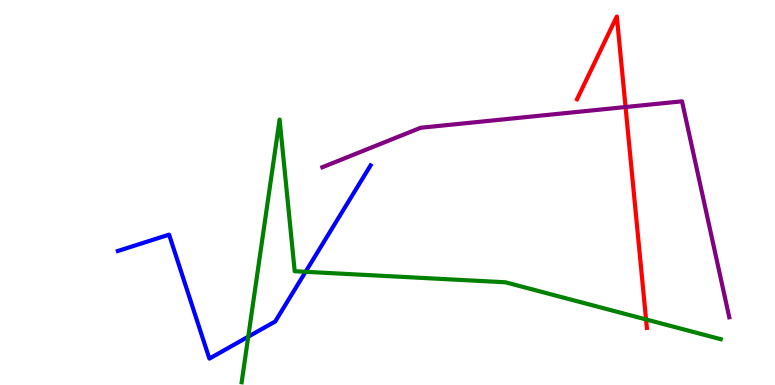[{'lines': ['blue', 'red'], 'intersections': []}, {'lines': ['green', 'red'], 'intersections': [{'x': 8.34, 'y': 1.7}]}, {'lines': ['purple', 'red'], 'intersections': [{'x': 8.07, 'y': 7.22}]}, {'lines': ['blue', 'green'], 'intersections': [{'x': 3.2, 'y': 1.25}, {'x': 3.94, 'y': 2.94}]}, {'lines': ['blue', 'purple'], 'intersections': []}, {'lines': ['green', 'purple'], 'intersections': []}]